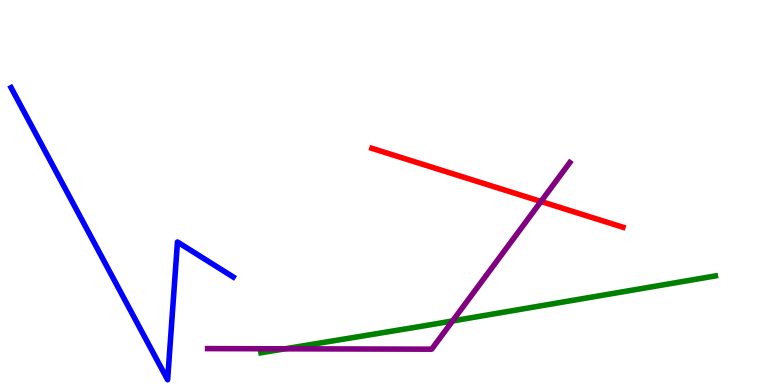[{'lines': ['blue', 'red'], 'intersections': []}, {'lines': ['green', 'red'], 'intersections': []}, {'lines': ['purple', 'red'], 'intersections': [{'x': 6.98, 'y': 4.77}]}, {'lines': ['blue', 'green'], 'intersections': []}, {'lines': ['blue', 'purple'], 'intersections': []}, {'lines': ['green', 'purple'], 'intersections': [{'x': 3.68, 'y': 0.94}, {'x': 5.84, 'y': 1.66}]}]